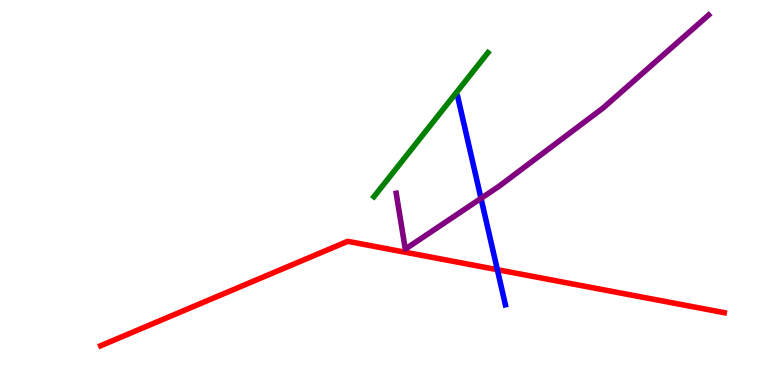[{'lines': ['blue', 'red'], 'intersections': [{'x': 6.42, 'y': 3.0}]}, {'lines': ['green', 'red'], 'intersections': []}, {'lines': ['purple', 'red'], 'intersections': []}, {'lines': ['blue', 'green'], 'intersections': []}, {'lines': ['blue', 'purple'], 'intersections': [{'x': 6.21, 'y': 4.85}]}, {'lines': ['green', 'purple'], 'intersections': []}]